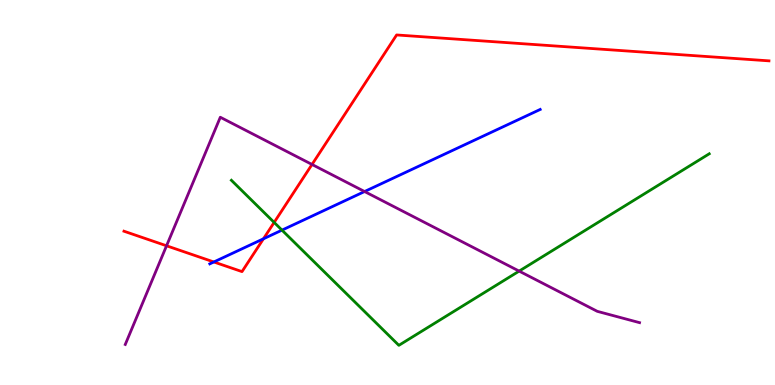[{'lines': ['blue', 'red'], 'intersections': [{'x': 2.76, 'y': 3.2}, {'x': 3.4, 'y': 3.8}]}, {'lines': ['green', 'red'], 'intersections': [{'x': 3.54, 'y': 4.22}]}, {'lines': ['purple', 'red'], 'intersections': [{'x': 2.15, 'y': 3.62}, {'x': 4.03, 'y': 5.73}]}, {'lines': ['blue', 'green'], 'intersections': [{'x': 3.64, 'y': 4.02}]}, {'lines': ['blue', 'purple'], 'intersections': [{'x': 4.7, 'y': 5.03}]}, {'lines': ['green', 'purple'], 'intersections': [{'x': 6.7, 'y': 2.96}]}]